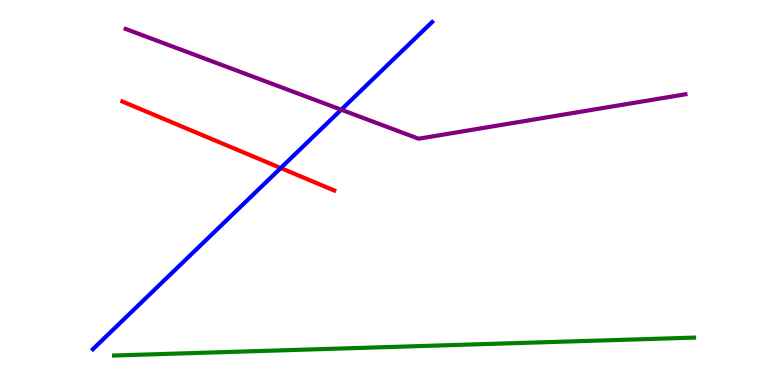[{'lines': ['blue', 'red'], 'intersections': [{'x': 3.62, 'y': 5.64}]}, {'lines': ['green', 'red'], 'intersections': []}, {'lines': ['purple', 'red'], 'intersections': []}, {'lines': ['blue', 'green'], 'intersections': []}, {'lines': ['blue', 'purple'], 'intersections': [{'x': 4.4, 'y': 7.15}]}, {'lines': ['green', 'purple'], 'intersections': []}]